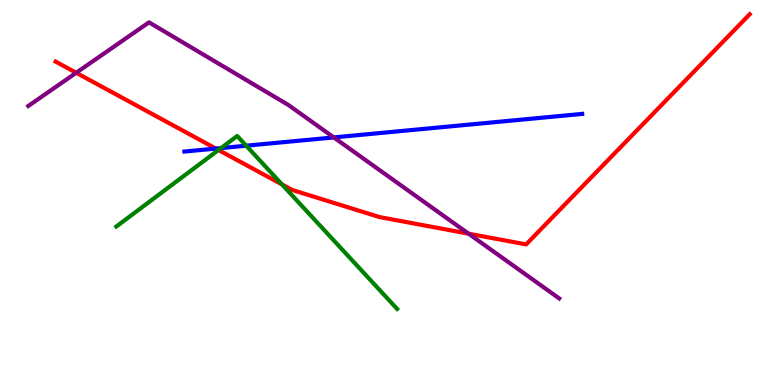[{'lines': ['blue', 'red'], 'intersections': [{'x': 2.79, 'y': 6.14}]}, {'lines': ['green', 'red'], 'intersections': [{'x': 2.82, 'y': 6.1}, {'x': 3.64, 'y': 5.21}]}, {'lines': ['purple', 'red'], 'intersections': [{'x': 0.983, 'y': 8.11}, {'x': 6.05, 'y': 3.93}]}, {'lines': ['blue', 'green'], 'intersections': [{'x': 2.85, 'y': 6.15}, {'x': 3.18, 'y': 6.22}]}, {'lines': ['blue', 'purple'], 'intersections': [{'x': 4.31, 'y': 6.43}]}, {'lines': ['green', 'purple'], 'intersections': []}]